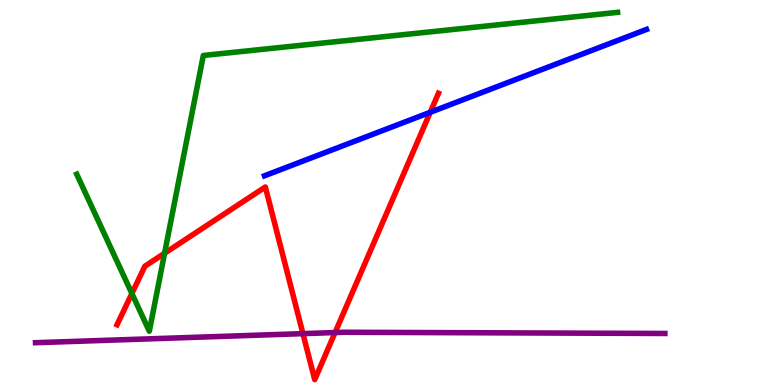[{'lines': ['blue', 'red'], 'intersections': [{'x': 5.55, 'y': 7.08}]}, {'lines': ['green', 'red'], 'intersections': [{'x': 1.7, 'y': 2.38}, {'x': 2.12, 'y': 3.42}]}, {'lines': ['purple', 'red'], 'intersections': [{'x': 3.91, 'y': 1.33}, {'x': 4.32, 'y': 1.36}]}, {'lines': ['blue', 'green'], 'intersections': []}, {'lines': ['blue', 'purple'], 'intersections': []}, {'lines': ['green', 'purple'], 'intersections': []}]